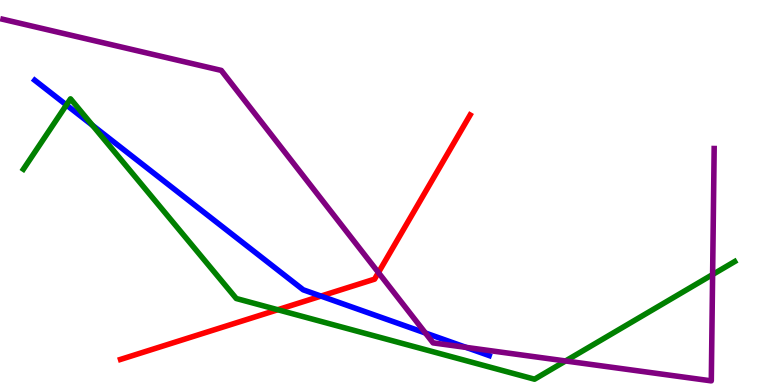[{'lines': ['blue', 'red'], 'intersections': [{'x': 4.14, 'y': 2.31}]}, {'lines': ['green', 'red'], 'intersections': [{'x': 3.58, 'y': 1.95}]}, {'lines': ['purple', 'red'], 'intersections': [{'x': 4.88, 'y': 2.92}]}, {'lines': ['blue', 'green'], 'intersections': [{'x': 0.857, 'y': 7.27}, {'x': 1.19, 'y': 6.74}]}, {'lines': ['blue', 'purple'], 'intersections': [{'x': 5.49, 'y': 1.35}, {'x': 6.01, 'y': 0.977}]}, {'lines': ['green', 'purple'], 'intersections': [{'x': 7.3, 'y': 0.624}, {'x': 9.2, 'y': 2.87}]}]